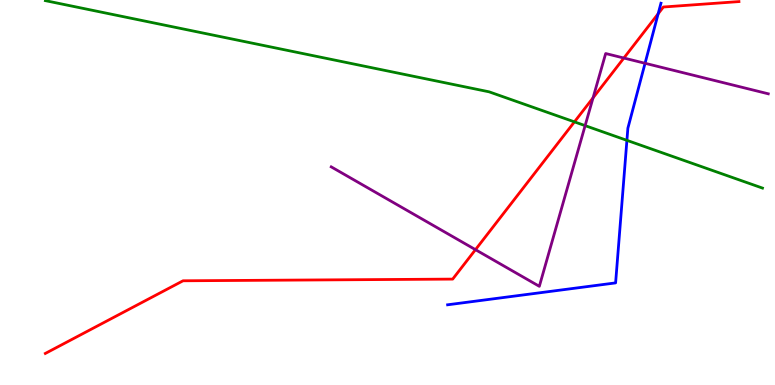[{'lines': ['blue', 'red'], 'intersections': [{'x': 8.49, 'y': 9.64}]}, {'lines': ['green', 'red'], 'intersections': [{'x': 7.41, 'y': 6.83}]}, {'lines': ['purple', 'red'], 'intersections': [{'x': 6.14, 'y': 3.52}, {'x': 7.65, 'y': 7.46}, {'x': 8.05, 'y': 8.49}]}, {'lines': ['blue', 'green'], 'intersections': [{'x': 8.09, 'y': 6.35}]}, {'lines': ['blue', 'purple'], 'intersections': [{'x': 8.32, 'y': 8.36}]}, {'lines': ['green', 'purple'], 'intersections': [{'x': 7.55, 'y': 6.74}]}]